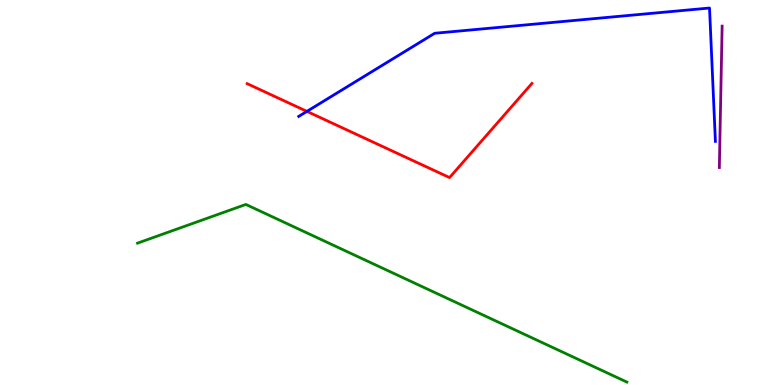[{'lines': ['blue', 'red'], 'intersections': [{'x': 3.96, 'y': 7.11}]}, {'lines': ['green', 'red'], 'intersections': []}, {'lines': ['purple', 'red'], 'intersections': []}, {'lines': ['blue', 'green'], 'intersections': []}, {'lines': ['blue', 'purple'], 'intersections': []}, {'lines': ['green', 'purple'], 'intersections': []}]